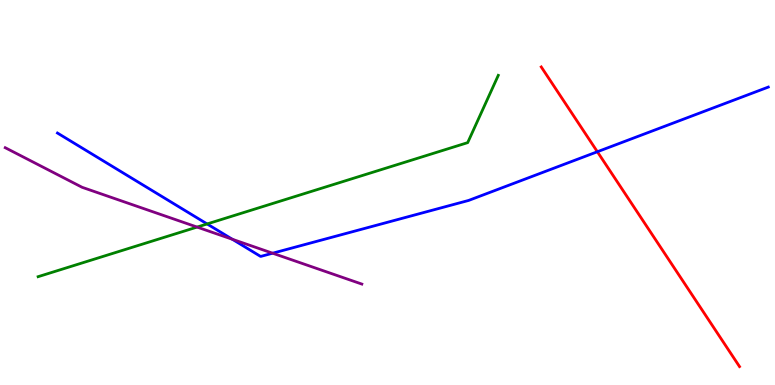[{'lines': ['blue', 'red'], 'intersections': [{'x': 7.71, 'y': 6.06}]}, {'lines': ['green', 'red'], 'intersections': []}, {'lines': ['purple', 'red'], 'intersections': []}, {'lines': ['blue', 'green'], 'intersections': [{'x': 2.67, 'y': 4.18}]}, {'lines': ['blue', 'purple'], 'intersections': [{'x': 3.0, 'y': 3.78}, {'x': 3.52, 'y': 3.42}]}, {'lines': ['green', 'purple'], 'intersections': [{'x': 2.54, 'y': 4.1}]}]